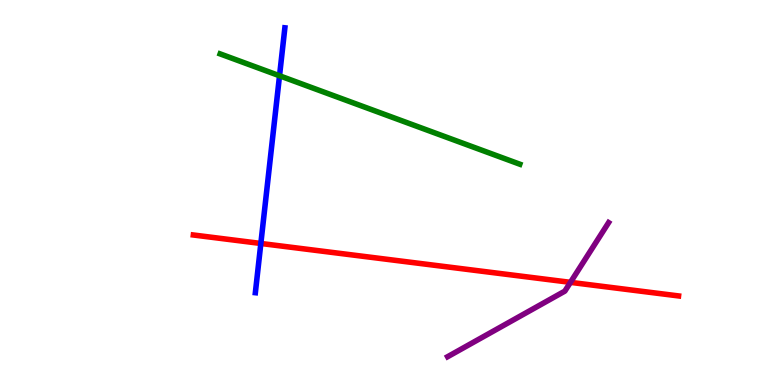[{'lines': ['blue', 'red'], 'intersections': [{'x': 3.37, 'y': 3.68}]}, {'lines': ['green', 'red'], 'intersections': []}, {'lines': ['purple', 'red'], 'intersections': [{'x': 7.36, 'y': 2.67}]}, {'lines': ['blue', 'green'], 'intersections': [{'x': 3.61, 'y': 8.03}]}, {'lines': ['blue', 'purple'], 'intersections': []}, {'lines': ['green', 'purple'], 'intersections': []}]